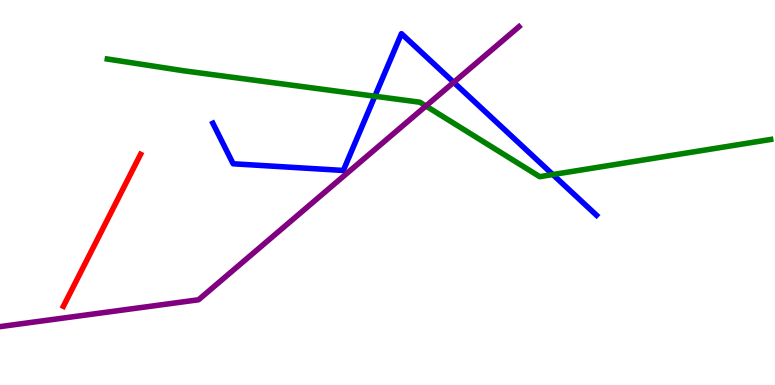[{'lines': ['blue', 'red'], 'intersections': []}, {'lines': ['green', 'red'], 'intersections': []}, {'lines': ['purple', 'red'], 'intersections': []}, {'lines': ['blue', 'green'], 'intersections': [{'x': 4.84, 'y': 7.5}, {'x': 7.13, 'y': 5.47}]}, {'lines': ['blue', 'purple'], 'intersections': [{'x': 5.85, 'y': 7.86}]}, {'lines': ['green', 'purple'], 'intersections': [{'x': 5.5, 'y': 7.25}]}]